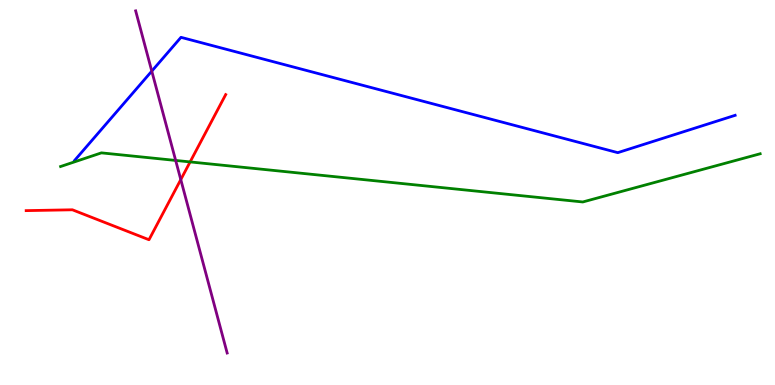[{'lines': ['blue', 'red'], 'intersections': []}, {'lines': ['green', 'red'], 'intersections': [{'x': 2.45, 'y': 5.79}]}, {'lines': ['purple', 'red'], 'intersections': [{'x': 2.33, 'y': 5.34}]}, {'lines': ['blue', 'green'], 'intersections': []}, {'lines': ['blue', 'purple'], 'intersections': [{'x': 1.96, 'y': 8.15}]}, {'lines': ['green', 'purple'], 'intersections': [{'x': 2.27, 'y': 5.83}]}]